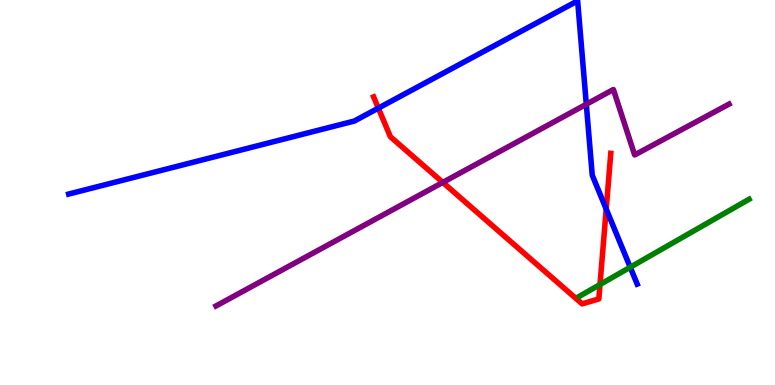[{'lines': ['blue', 'red'], 'intersections': [{'x': 4.88, 'y': 7.19}, {'x': 7.82, 'y': 4.57}]}, {'lines': ['green', 'red'], 'intersections': [{'x': 7.74, 'y': 2.61}]}, {'lines': ['purple', 'red'], 'intersections': [{'x': 5.71, 'y': 5.26}]}, {'lines': ['blue', 'green'], 'intersections': [{'x': 8.13, 'y': 3.06}]}, {'lines': ['blue', 'purple'], 'intersections': [{'x': 7.57, 'y': 7.29}]}, {'lines': ['green', 'purple'], 'intersections': []}]